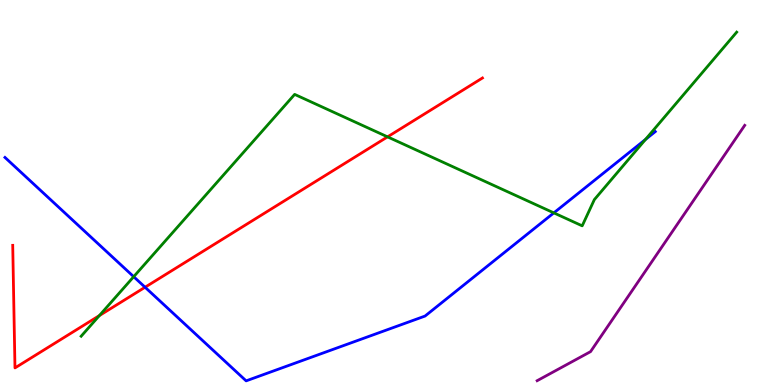[{'lines': ['blue', 'red'], 'intersections': [{'x': 1.87, 'y': 2.54}]}, {'lines': ['green', 'red'], 'intersections': [{'x': 1.28, 'y': 1.8}, {'x': 5.0, 'y': 6.45}]}, {'lines': ['purple', 'red'], 'intersections': []}, {'lines': ['blue', 'green'], 'intersections': [{'x': 1.73, 'y': 2.81}, {'x': 7.15, 'y': 4.47}, {'x': 8.33, 'y': 6.38}]}, {'lines': ['blue', 'purple'], 'intersections': []}, {'lines': ['green', 'purple'], 'intersections': []}]